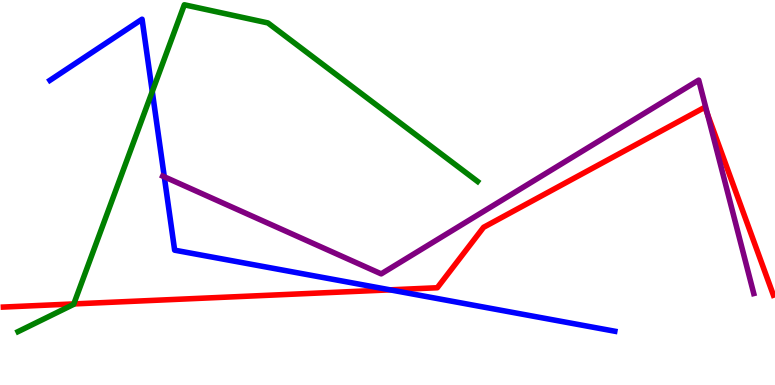[{'lines': ['blue', 'red'], 'intersections': [{'x': 5.03, 'y': 2.47}]}, {'lines': ['green', 'red'], 'intersections': [{'x': 0.952, 'y': 2.11}]}, {'lines': ['purple', 'red'], 'intersections': [{'x': 9.13, 'y': 7.04}]}, {'lines': ['blue', 'green'], 'intersections': [{'x': 1.96, 'y': 7.62}]}, {'lines': ['blue', 'purple'], 'intersections': [{'x': 2.12, 'y': 5.41}]}, {'lines': ['green', 'purple'], 'intersections': []}]